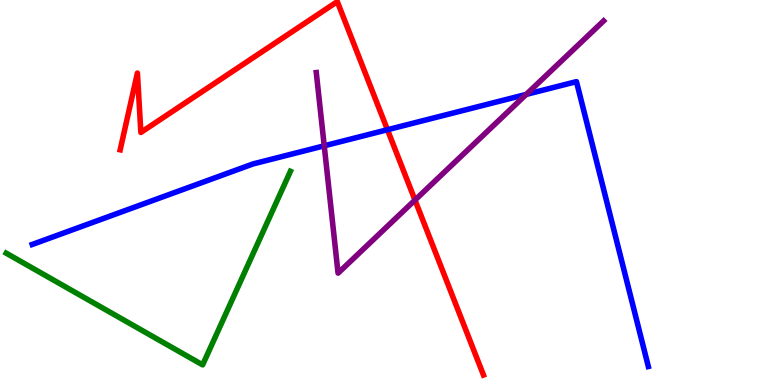[{'lines': ['blue', 'red'], 'intersections': [{'x': 5.0, 'y': 6.63}]}, {'lines': ['green', 'red'], 'intersections': []}, {'lines': ['purple', 'red'], 'intersections': [{'x': 5.35, 'y': 4.8}]}, {'lines': ['blue', 'green'], 'intersections': []}, {'lines': ['blue', 'purple'], 'intersections': [{'x': 4.18, 'y': 6.21}, {'x': 6.79, 'y': 7.55}]}, {'lines': ['green', 'purple'], 'intersections': []}]